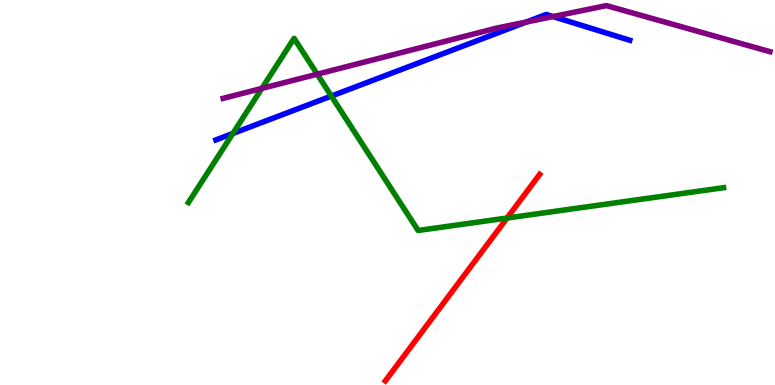[{'lines': ['blue', 'red'], 'intersections': []}, {'lines': ['green', 'red'], 'intersections': [{'x': 6.54, 'y': 4.34}]}, {'lines': ['purple', 'red'], 'intersections': []}, {'lines': ['blue', 'green'], 'intersections': [{'x': 3.0, 'y': 6.53}, {'x': 4.28, 'y': 7.5}]}, {'lines': ['blue', 'purple'], 'intersections': [{'x': 6.79, 'y': 9.43}, {'x': 7.14, 'y': 9.57}]}, {'lines': ['green', 'purple'], 'intersections': [{'x': 3.38, 'y': 7.7}, {'x': 4.09, 'y': 8.07}]}]